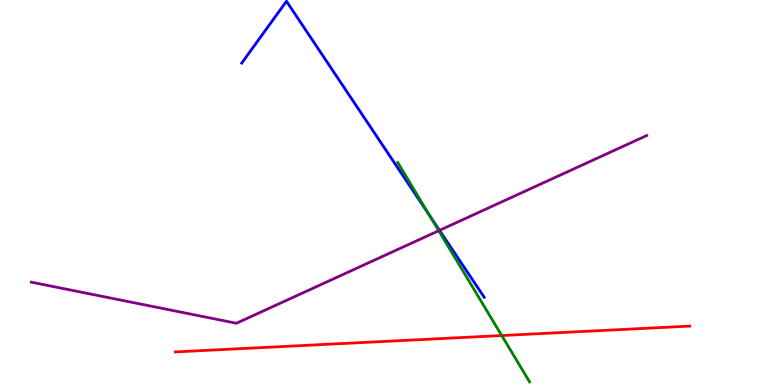[{'lines': ['blue', 'red'], 'intersections': []}, {'lines': ['green', 'red'], 'intersections': [{'x': 6.47, 'y': 1.28}]}, {'lines': ['purple', 'red'], 'intersections': []}, {'lines': ['blue', 'green'], 'intersections': [{'x': 5.54, 'y': 4.4}]}, {'lines': ['blue', 'purple'], 'intersections': [{'x': 5.67, 'y': 4.02}]}, {'lines': ['green', 'purple'], 'intersections': [{'x': 5.66, 'y': 4.01}]}]